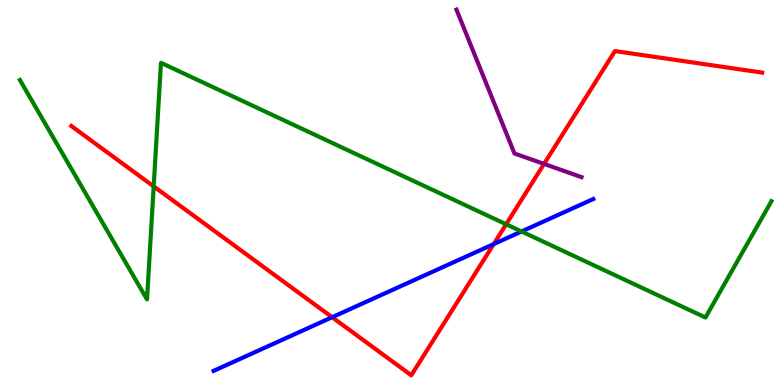[{'lines': ['blue', 'red'], 'intersections': [{'x': 4.29, 'y': 1.76}, {'x': 6.37, 'y': 3.66}]}, {'lines': ['green', 'red'], 'intersections': [{'x': 1.98, 'y': 5.16}, {'x': 6.53, 'y': 4.17}]}, {'lines': ['purple', 'red'], 'intersections': [{'x': 7.02, 'y': 5.74}]}, {'lines': ['blue', 'green'], 'intersections': [{'x': 6.73, 'y': 3.99}]}, {'lines': ['blue', 'purple'], 'intersections': []}, {'lines': ['green', 'purple'], 'intersections': []}]